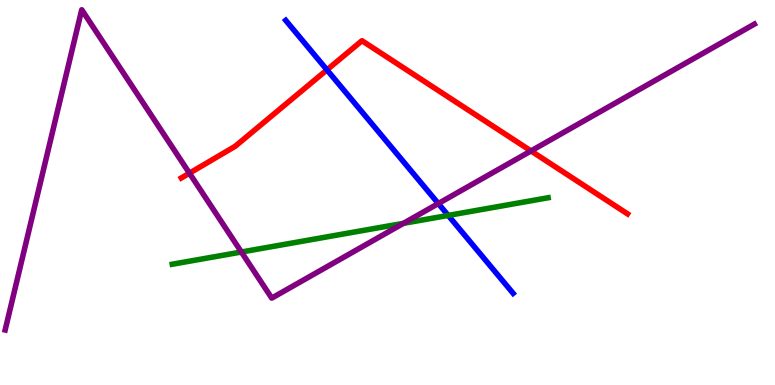[{'lines': ['blue', 'red'], 'intersections': [{'x': 4.22, 'y': 8.19}]}, {'lines': ['green', 'red'], 'intersections': []}, {'lines': ['purple', 'red'], 'intersections': [{'x': 2.44, 'y': 5.5}, {'x': 6.85, 'y': 6.08}]}, {'lines': ['blue', 'green'], 'intersections': [{'x': 5.78, 'y': 4.4}]}, {'lines': ['blue', 'purple'], 'intersections': [{'x': 5.66, 'y': 4.71}]}, {'lines': ['green', 'purple'], 'intersections': [{'x': 3.11, 'y': 3.45}, {'x': 5.21, 'y': 4.2}]}]